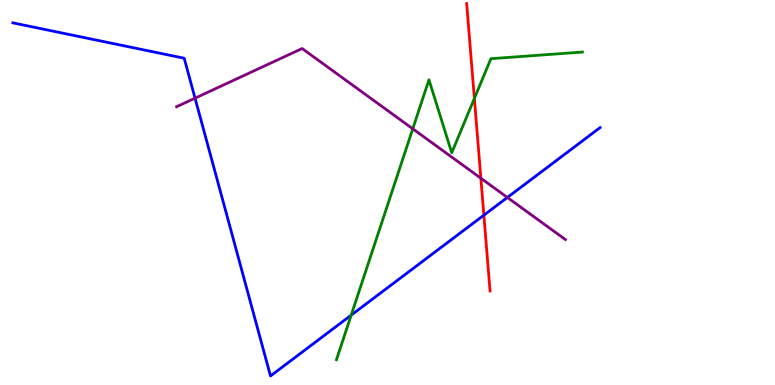[{'lines': ['blue', 'red'], 'intersections': [{'x': 6.24, 'y': 4.41}]}, {'lines': ['green', 'red'], 'intersections': [{'x': 6.12, 'y': 7.44}]}, {'lines': ['purple', 'red'], 'intersections': [{'x': 6.2, 'y': 5.37}]}, {'lines': ['blue', 'green'], 'intersections': [{'x': 4.53, 'y': 1.81}]}, {'lines': ['blue', 'purple'], 'intersections': [{'x': 2.52, 'y': 7.45}, {'x': 6.55, 'y': 4.87}]}, {'lines': ['green', 'purple'], 'intersections': [{'x': 5.33, 'y': 6.65}]}]